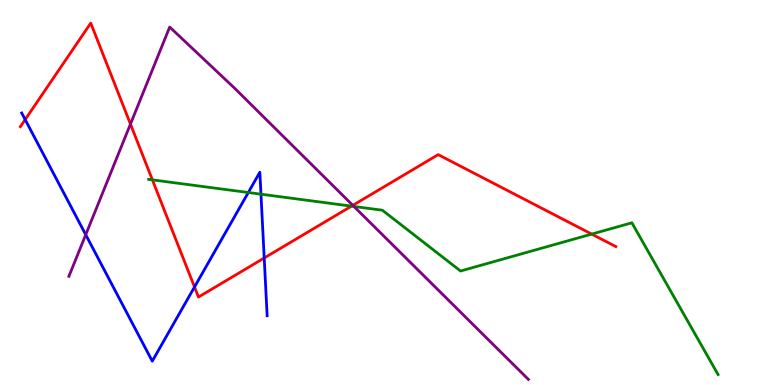[{'lines': ['blue', 'red'], 'intersections': [{'x': 0.325, 'y': 6.89}, {'x': 2.51, 'y': 2.55}, {'x': 3.41, 'y': 3.3}]}, {'lines': ['green', 'red'], 'intersections': [{'x': 1.97, 'y': 5.33}, {'x': 4.54, 'y': 4.65}, {'x': 7.63, 'y': 3.92}]}, {'lines': ['purple', 'red'], 'intersections': [{'x': 1.68, 'y': 6.78}, {'x': 4.55, 'y': 4.67}]}, {'lines': ['blue', 'green'], 'intersections': [{'x': 3.2, 'y': 5.0}, {'x': 3.37, 'y': 4.96}]}, {'lines': ['blue', 'purple'], 'intersections': [{'x': 1.11, 'y': 3.9}]}, {'lines': ['green', 'purple'], 'intersections': [{'x': 4.57, 'y': 4.64}]}]